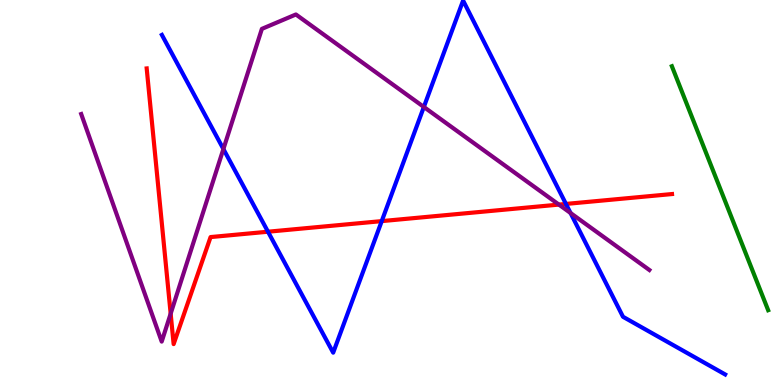[{'lines': ['blue', 'red'], 'intersections': [{'x': 3.46, 'y': 3.98}, {'x': 4.93, 'y': 4.26}, {'x': 7.3, 'y': 4.7}]}, {'lines': ['green', 'red'], 'intersections': []}, {'lines': ['purple', 'red'], 'intersections': [{'x': 2.2, 'y': 1.85}, {'x': 7.21, 'y': 4.69}]}, {'lines': ['blue', 'green'], 'intersections': []}, {'lines': ['blue', 'purple'], 'intersections': [{'x': 2.88, 'y': 6.13}, {'x': 5.47, 'y': 7.22}, {'x': 7.36, 'y': 4.47}]}, {'lines': ['green', 'purple'], 'intersections': []}]